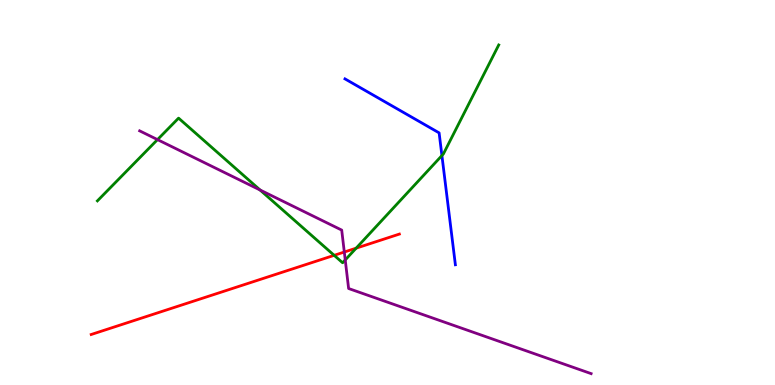[{'lines': ['blue', 'red'], 'intersections': []}, {'lines': ['green', 'red'], 'intersections': [{'x': 4.31, 'y': 3.37}, {'x': 4.6, 'y': 3.55}]}, {'lines': ['purple', 'red'], 'intersections': [{'x': 4.44, 'y': 3.45}]}, {'lines': ['blue', 'green'], 'intersections': [{'x': 5.7, 'y': 5.96}]}, {'lines': ['blue', 'purple'], 'intersections': []}, {'lines': ['green', 'purple'], 'intersections': [{'x': 2.03, 'y': 6.37}, {'x': 3.36, 'y': 5.06}, {'x': 4.45, 'y': 3.25}]}]